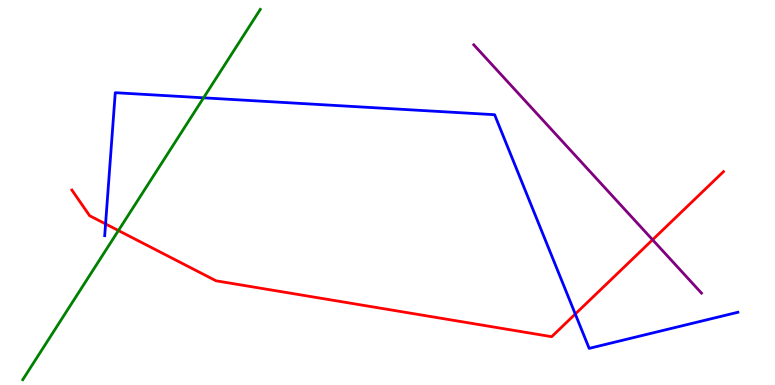[{'lines': ['blue', 'red'], 'intersections': [{'x': 1.36, 'y': 4.18}, {'x': 7.42, 'y': 1.84}]}, {'lines': ['green', 'red'], 'intersections': [{'x': 1.53, 'y': 4.01}]}, {'lines': ['purple', 'red'], 'intersections': [{'x': 8.42, 'y': 3.77}]}, {'lines': ['blue', 'green'], 'intersections': [{'x': 2.63, 'y': 7.46}]}, {'lines': ['blue', 'purple'], 'intersections': []}, {'lines': ['green', 'purple'], 'intersections': []}]